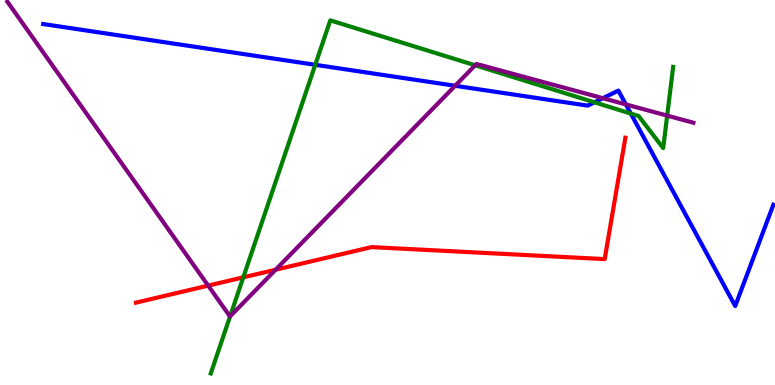[{'lines': ['blue', 'red'], 'intersections': []}, {'lines': ['green', 'red'], 'intersections': [{'x': 3.14, 'y': 2.8}]}, {'lines': ['purple', 'red'], 'intersections': [{'x': 2.69, 'y': 2.58}, {'x': 3.56, 'y': 2.99}]}, {'lines': ['blue', 'green'], 'intersections': [{'x': 4.07, 'y': 8.32}, {'x': 7.67, 'y': 7.34}, {'x': 8.14, 'y': 7.05}]}, {'lines': ['blue', 'purple'], 'intersections': [{'x': 5.87, 'y': 7.77}, {'x': 7.78, 'y': 7.45}, {'x': 8.08, 'y': 7.29}]}, {'lines': ['green', 'purple'], 'intersections': [{'x': 2.97, 'y': 1.78}, {'x': 6.13, 'y': 8.3}, {'x': 8.61, 'y': 7.0}]}]